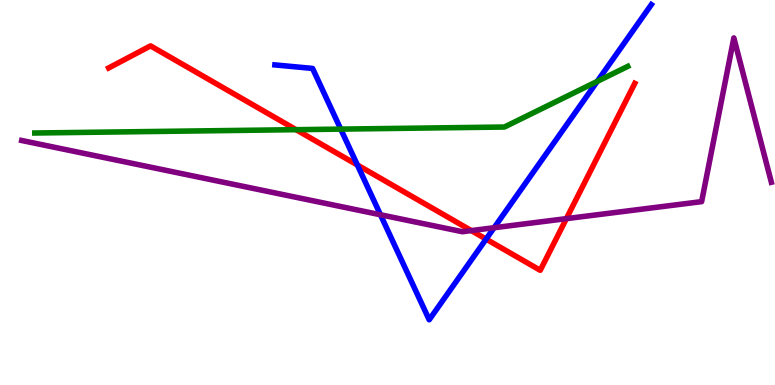[{'lines': ['blue', 'red'], 'intersections': [{'x': 4.61, 'y': 5.71}, {'x': 6.27, 'y': 3.79}]}, {'lines': ['green', 'red'], 'intersections': [{'x': 3.82, 'y': 6.63}]}, {'lines': ['purple', 'red'], 'intersections': [{'x': 6.08, 'y': 4.01}, {'x': 7.31, 'y': 4.32}]}, {'lines': ['blue', 'green'], 'intersections': [{'x': 4.4, 'y': 6.65}, {'x': 7.71, 'y': 7.89}]}, {'lines': ['blue', 'purple'], 'intersections': [{'x': 4.91, 'y': 4.42}, {'x': 6.38, 'y': 4.09}]}, {'lines': ['green', 'purple'], 'intersections': []}]